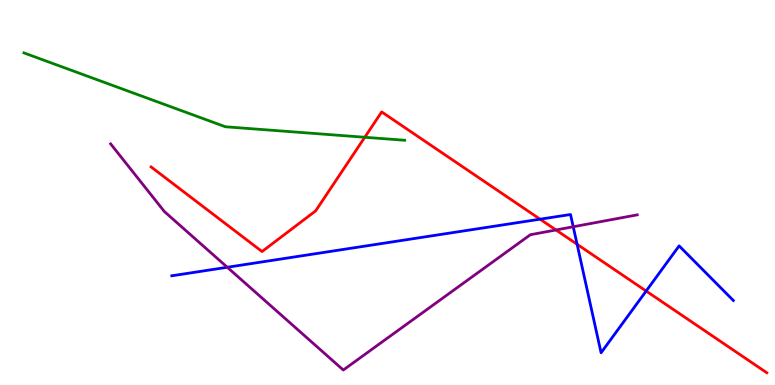[{'lines': ['blue', 'red'], 'intersections': [{'x': 6.97, 'y': 4.31}, {'x': 7.45, 'y': 3.66}, {'x': 8.34, 'y': 2.44}]}, {'lines': ['green', 'red'], 'intersections': [{'x': 4.71, 'y': 6.43}]}, {'lines': ['purple', 'red'], 'intersections': [{'x': 7.17, 'y': 4.03}]}, {'lines': ['blue', 'green'], 'intersections': []}, {'lines': ['blue', 'purple'], 'intersections': [{'x': 2.93, 'y': 3.06}, {'x': 7.4, 'y': 4.11}]}, {'lines': ['green', 'purple'], 'intersections': []}]